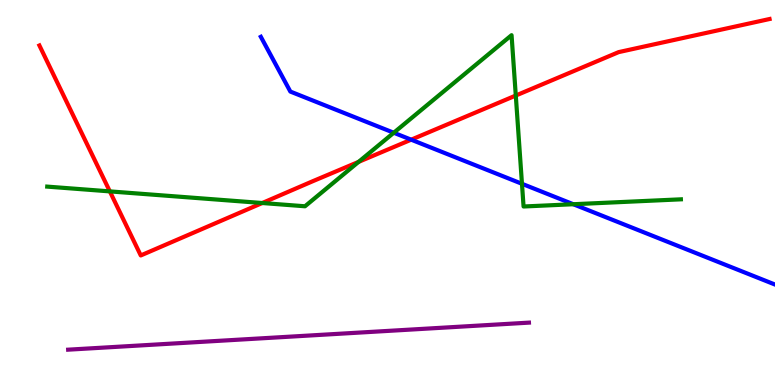[{'lines': ['blue', 'red'], 'intersections': [{'x': 5.31, 'y': 6.37}]}, {'lines': ['green', 'red'], 'intersections': [{'x': 1.42, 'y': 5.03}, {'x': 3.38, 'y': 4.73}, {'x': 4.63, 'y': 5.8}, {'x': 6.66, 'y': 7.52}]}, {'lines': ['purple', 'red'], 'intersections': []}, {'lines': ['blue', 'green'], 'intersections': [{'x': 5.08, 'y': 6.55}, {'x': 6.74, 'y': 5.23}, {'x': 7.4, 'y': 4.7}]}, {'lines': ['blue', 'purple'], 'intersections': []}, {'lines': ['green', 'purple'], 'intersections': []}]